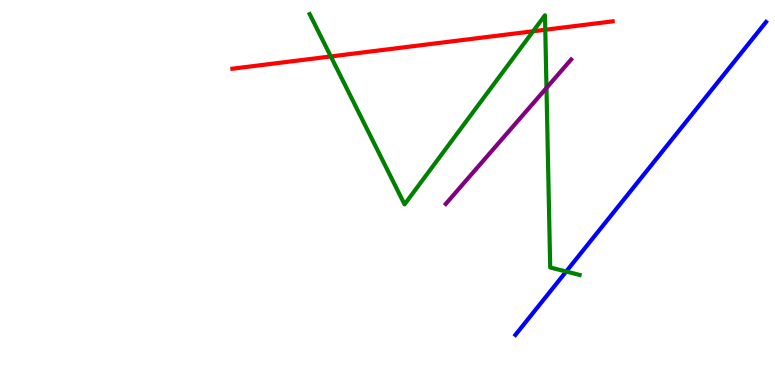[{'lines': ['blue', 'red'], 'intersections': []}, {'lines': ['green', 'red'], 'intersections': [{'x': 4.27, 'y': 8.53}, {'x': 6.88, 'y': 9.19}, {'x': 7.04, 'y': 9.23}]}, {'lines': ['purple', 'red'], 'intersections': []}, {'lines': ['blue', 'green'], 'intersections': [{'x': 7.31, 'y': 2.95}]}, {'lines': ['blue', 'purple'], 'intersections': []}, {'lines': ['green', 'purple'], 'intersections': [{'x': 7.05, 'y': 7.72}]}]